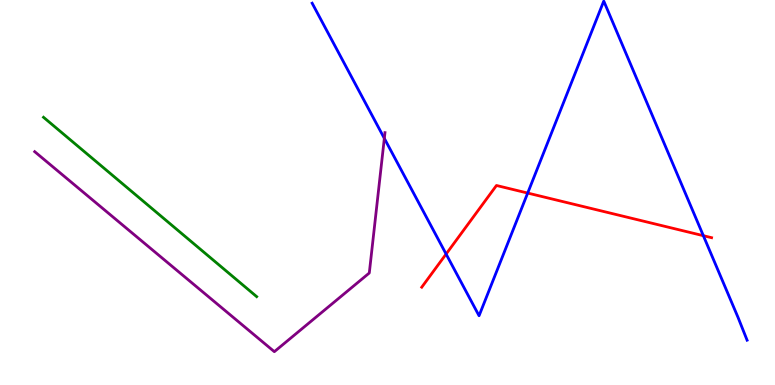[{'lines': ['blue', 'red'], 'intersections': [{'x': 5.76, 'y': 3.4}, {'x': 6.81, 'y': 4.99}, {'x': 9.08, 'y': 3.88}]}, {'lines': ['green', 'red'], 'intersections': []}, {'lines': ['purple', 'red'], 'intersections': []}, {'lines': ['blue', 'green'], 'intersections': []}, {'lines': ['blue', 'purple'], 'intersections': [{'x': 4.96, 'y': 6.41}]}, {'lines': ['green', 'purple'], 'intersections': []}]